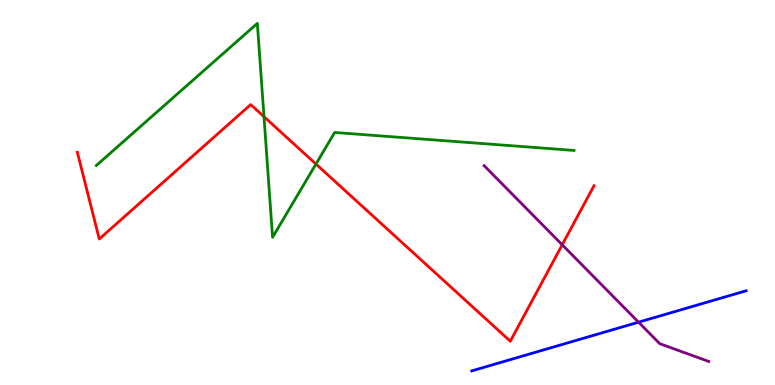[{'lines': ['blue', 'red'], 'intersections': []}, {'lines': ['green', 'red'], 'intersections': [{'x': 3.41, 'y': 6.97}, {'x': 4.08, 'y': 5.74}]}, {'lines': ['purple', 'red'], 'intersections': [{'x': 7.25, 'y': 3.64}]}, {'lines': ['blue', 'green'], 'intersections': []}, {'lines': ['blue', 'purple'], 'intersections': [{'x': 8.24, 'y': 1.63}]}, {'lines': ['green', 'purple'], 'intersections': []}]